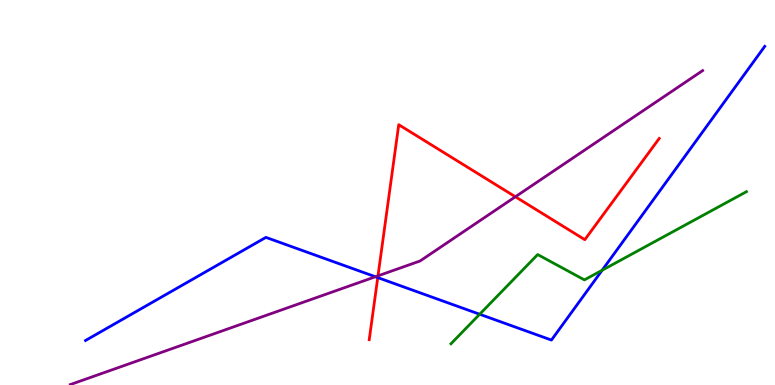[{'lines': ['blue', 'red'], 'intersections': [{'x': 4.87, 'y': 2.79}]}, {'lines': ['green', 'red'], 'intersections': []}, {'lines': ['purple', 'red'], 'intersections': [{'x': 4.88, 'y': 2.84}, {'x': 6.65, 'y': 4.89}]}, {'lines': ['blue', 'green'], 'intersections': [{'x': 6.19, 'y': 1.84}, {'x': 7.77, 'y': 2.98}]}, {'lines': ['blue', 'purple'], 'intersections': [{'x': 4.84, 'y': 2.81}]}, {'lines': ['green', 'purple'], 'intersections': []}]